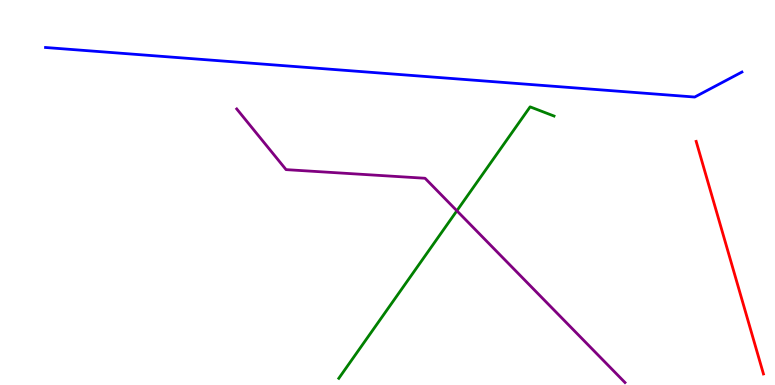[{'lines': ['blue', 'red'], 'intersections': []}, {'lines': ['green', 'red'], 'intersections': []}, {'lines': ['purple', 'red'], 'intersections': []}, {'lines': ['blue', 'green'], 'intersections': []}, {'lines': ['blue', 'purple'], 'intersections': []}, {'lines': ['green', 'purple'], 'intersections': [{'x': 5.9, 'y': 4.53}]}]